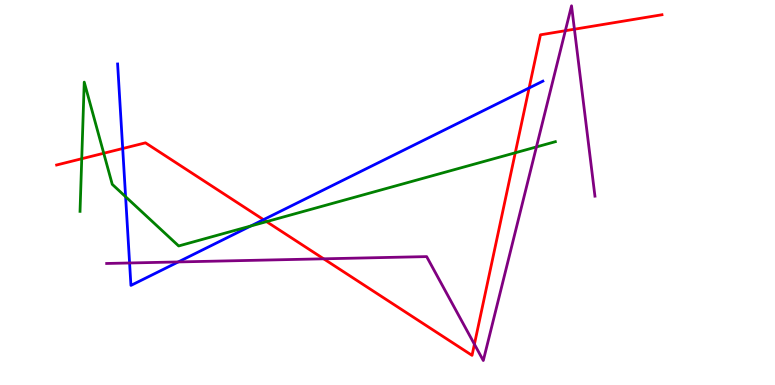[{'lines': ['blue', 'red'], 'intersections': [{'x': 1.58, 'y': 6.14}, {'x': 3.4, 'y': 4.29}, {'x': 6.83, 'y': 7.71}]}, {'lines': ['green', 'red'], 'intersections': [{'x': 1.05, 'y': 5.88}, {'x': 1.34, 'y': 6.02}, {'x': 3.44, 'y': 4.24}, {'x': 6.65, 'y': 6.03}]}, {'lines': ['purple', 'red'], 'intersections': [{'x': 4.18, 'y': 3.28}, {'x': 6.12, 'y': 1.06}, {'x': 7.29, 'y': 9.2}, {'x': 7.41, 'y': 9.24}]}, {'lines': ['blue', 'green'], 'intersections': [{'x': 1.62, 'y': 4.89}, {'x': 3.23, 'y': 4.13}]}, {'lines': ['blue', 'purple'], 'intersections': [{'x': 1.67, 'y': 3.17}, {'x': 2.3, 'y': 3.2}]}, {'lines': ['green', 'purple'], 'intersections': [{'x': 6.92, 'y': 6.18}]}]